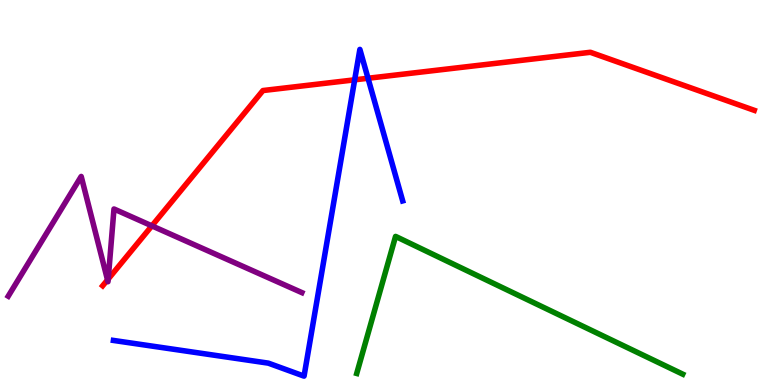[{'lines': ['blue', 'red'], 'intersections': [{'x': 4.58, 'y': 7.93}, {'x': 4.75, 'y': 7.97}]}, {'lines': ['green', 'red'], 'intersections': []}, {'lines': ['purple', 'red'], 'intersections': [{'x': 1.39, 'y': 2.73}, {'x': 1.4, 'y': 2.75}, {'x': 1.96, 'y': 4.13}]}, {'lines': ['blue', 'green'], 'intersections': []}, {'lines': ['blue', 'purple'], 'intersections': []}, {'lines': ['green', 'purple'], 'intersections': []}]